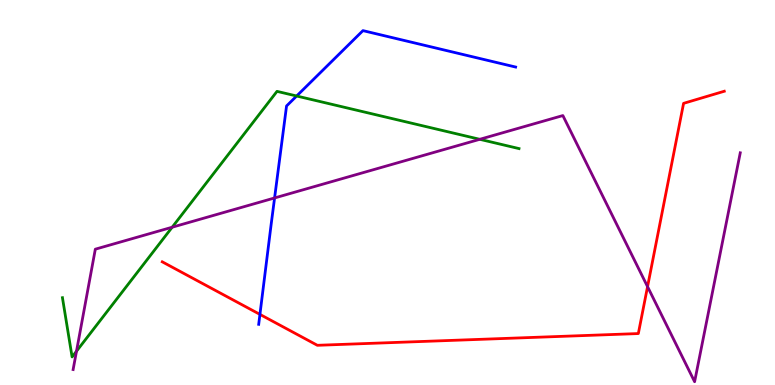[{'lines': ['blue', 'red'], 'intersections': [{'x': 3.35, 'y': 1.83}]}, {'lines': ['green', 'red'], 'intersections': []}, {'lines': ['purple', 'red'], 'intersections': [{'x': 8.36, 'y': 2.55}]}, {'lines': ['blue', 'green'], 'intersections': [{'x': 3.83, 'y': 7.51}]}, {'lines': ['blue', 'purple'], 'intersections': [{'x': 3.54, 'y': 4.86}]}, {'lines': ['green', 'purple'], 'intersections': [{'x': 0.987, 'y': 0.878}, {'x': 2.22, 'y': 4.1}, {'x': 6.19, 'y': 6.38}]}]